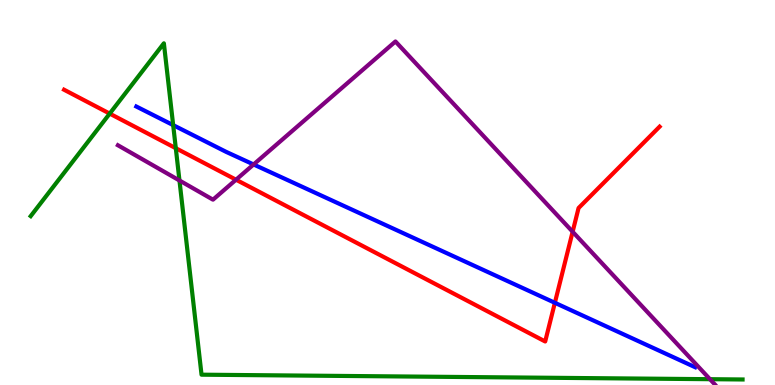[{'lines': ['blue', 'red'], 'intersections': [{'x': 7.16, 'y': 2.14}]}, {'lines': ['green', 'red'], 'intersections': [{'x': 1.42, 'y': 7.05}, {'x': 2.27, 'y': 6.15}]}, {'lines': ['purple', 'red'], 'intersections': [{'x': 3.05, 'y': 5.33}, {'x': 7.39, 'y': 3.98}]}, {'lines': ['blue', 'green'], 'intersections': [{'x': 2.23, 'y': 6.75}]}, {'lines': ['blue', 'purple'], 'intersections': [{'x': 3.27, 'y': 5.73}]}, {'lines': ['green', 'purple'], 'intersections': [{'x': 2.32, 'y': 5.31}, {'x': 9.16, 'y': 0.151}]}]